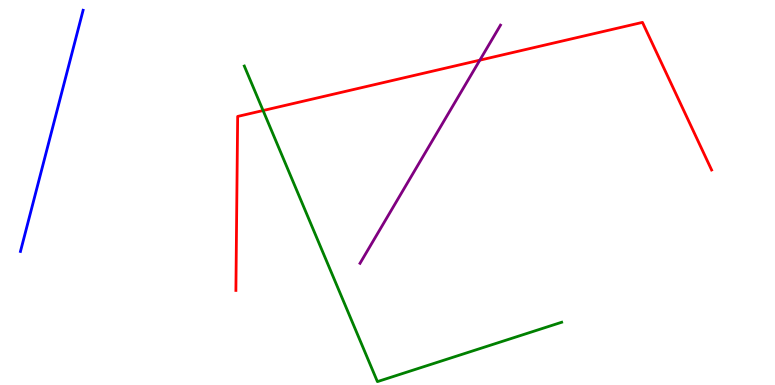[{'lines': ['blue', 'red'], 'intersections': []}, {'lines': ['green', 'red'], 'intersections': [{'x': 3.39, 'y': 7.13}]}, {'lines': ['purple', 'red'], 'intersections': [{'x': 6.19, 'y': 8.44}]}, {'lines': ['blue', 'green'], 'intersections': []}, {'lines': ['blue', 'purple'], 'intersections': []}, {'lines': ['green', 'purple'], 'intersections': []}]